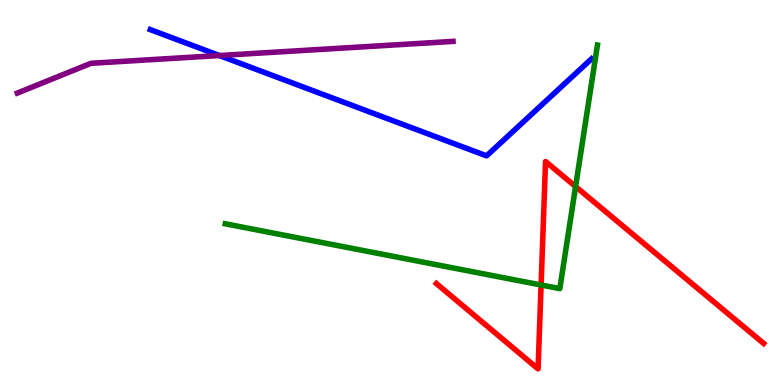[{'lines': ['blue', 'red'], 'intersections': []}, {'lines': ['green', 'red'], 'intersections': [{'x': 6.98, 'y': 2.6}, {'x': 7.43, 'y': 5.15}]}, {'lines': ['purple', 'red'], 'intersections': []}, {'lines': ['blue', 'green'], 'intersections': []}, {'lines': ['blue', 'purple'], 'intersections': [{'x': 2.83, 'y': 8.56}]}, {'lines': ['green', 'purple'], 'intersections': []}]